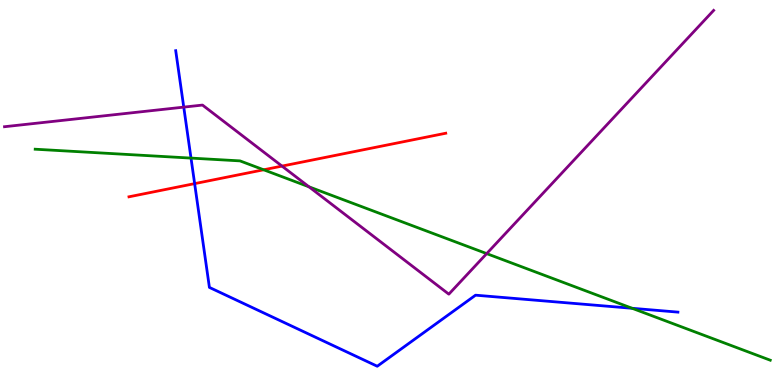[{'lines': ['blue', 'red'], 'intersections': [{'x': 2.51, 'y': 5.23}]}, {'lines': ['green', 'red'], 'intersections': [{'x': 3.4, 'y': 5.59}]}, {'lines': ['purple', 'red'], 'intersections': [{'x': 3.64, 'y': 5.69}]}, {'lines': ['blue', 'green'], 'intersections': [{'x': 2.46, 'y': 5.89}, {'x': 8.16, 'y': 1.99}]}, {'lines': ['blue', 'purple'], 'intersections': [{'x': 2.37, 'y': 7.22}]}, {'lines': ['green', 'purple'], 'intersections': [{'x': 3.99, 'y': 5.15}, {'x': 6.28, 'y': 3.41}]}]